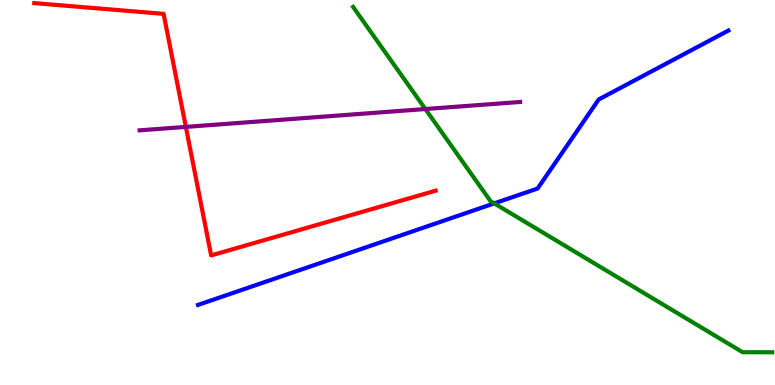[{'lines': ['blue', 'red'], 'intersections': []}, {'lines': ['green', 'red'], 'intersections': []}, {'lines': ['purple', 'red'], 'intersections': [{'x': 2.4, 'y': 6.7}]}, {'lines': ['blue', 'green'], 'intersections': [{'x': 6.38, 'y': 4.72}]}, {'lines': ['blue', 'purple'], 'intersections': []}, {'lines': ['green', 'purple'], 'intersections': [{'x': 5.49, 'y': 7.17}]}]